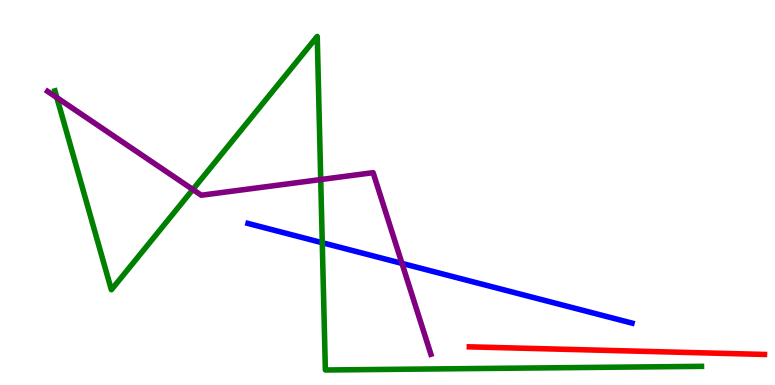[{'lines': ['blue', 'red'], 'intersections': []}, {'lines': ['green', 'red'], 'intersections': []}, {'lines': ['purple', 'red'], 'intersections': []}, {'lines': ['blue', 'green'], 'intersections': [{'x': 4.16, 'y': 3.7}]}, {'lines': ['blue', 'purple'], 'intersections': [{'x': 5.19, 'y': 3.16}]}, {'lines': ['green', 'purple'], 'intersections': [{'x': 0.734, 'y': 7.46}, {'x': 2.49, 'y': 5.08}, {'x': 4.14, 'y': 5.34}]}]